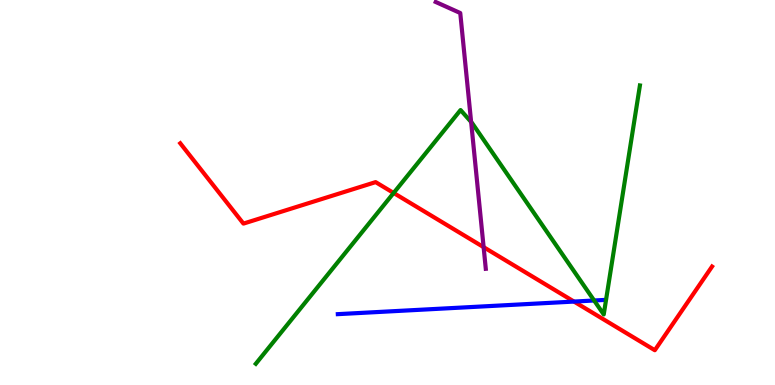[{'lines': ['blue', 'red'], 'intersections': [{'x': 7.41, 'y': 2.17}]}, {'lines': ['green', 'red'], 'intersections': [{'x': 5.08, 'y': 4.99}]}, {'lines': ['purple', 'red'], 'intersections': [{'x': 6.24, 'y': 3.58}]}, {'lines': ['blue', 'green'], 'intersections': [{'x': 7.67, 'y': 2.19}]}, {'lines': ['blue', 'purple'], 'intersections': []}, {'lines': ['green', 'purple'], 'intersections': [{'x': 6.08, 'y': 6.83}]}]